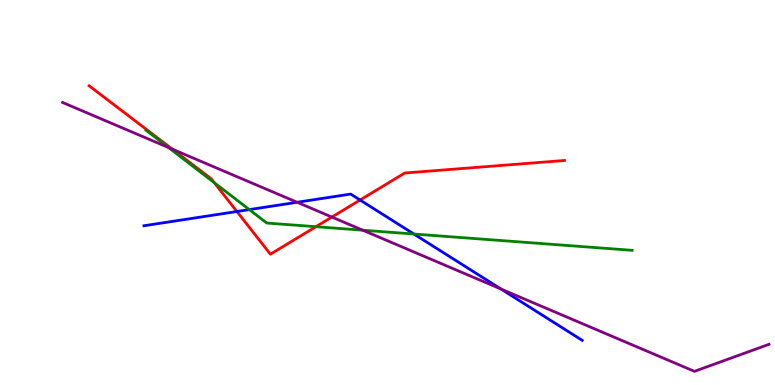[{'lines': ['blue', 'red'], 'intersections': [{'x': 3.06, 'y': 4.51}, {'x': 4.65, 'y': 4.8}]}, {'lines': ['green', 'red'], 'intersections': [{'x': 2.77, 'y': 5.25}, {'x': 4.08, 'y': 4.11}]}, {'lines': ['purple', 'red'], 'intersections': [{'x': 2.22, 'y': 6.13}, {'x': 4.28, 'y': 4.36}]}, {'lines': ['blue', 'green'], 'intersections': [{'x': 3.22, 'y': 4.56}, {'x': 5.34, 'y': 3.92}]}, {'lines': ['blue', 'purple'], 'intersections': [{'x': 3.83, 'y': 4.75}, {'x': 6.46, 'y': 2.49}]}, {'lines': ['green', 'purple'], 'intersections': [{'x': 2.18, 'y': 6.17}, {'x': 4.68, 'y': 4.02}]}]